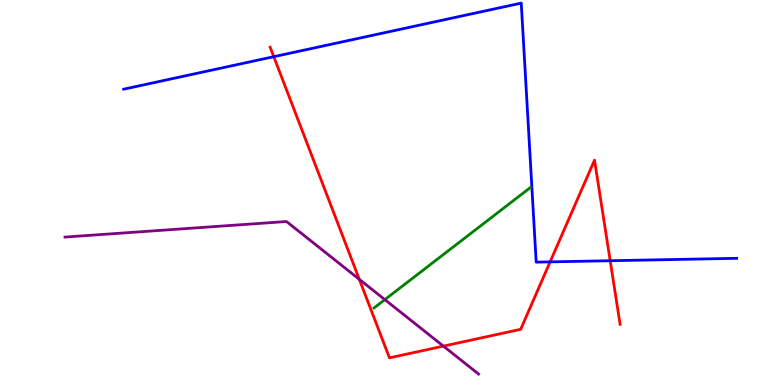[{'lines': ['blue', 'red'], 'intersections': [{'x': 3.53, 'y': 8.53}, {'x': 7.1, 'y': 3.2}, {'x': 7.87, 'y': 3.23}]}, {'lines': ['green', 'red'], 'intersections': []}, {'lines': ['purple', 'red'], 'intersections': [{'x': 4.64, 'y': 2.74}, {'x': 5.72, 'y': 1.01}]}, {'lines': ['blue', 'green'], 'intersections': []}, {'lines': ['blue', 'purple'], 'intersections': []}, {'lines': ['green', 'purple'], 'intersections': [{'x': 4.97, 'y': 2.22}]}]